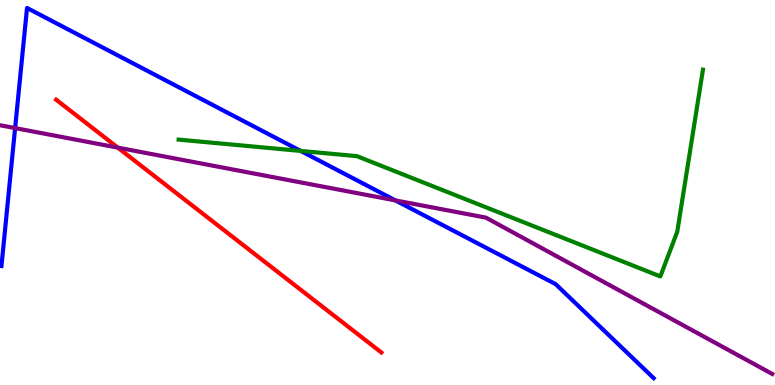[{'lines': ['blue', 'red'], 'intersections': []}, {'lines': ['green', 'red'], 'intersections': []}, {'lines': ['purple', 'red'], 'intersections': [{'x': 1.52, 'y': 6.17}]}, {'lines': ['blue', 'green'], 'intersections': [{'x': 3.88, 'y': 6.08}]}, {'lines': ['blue', 'purple'], 'intersections': [{'x': 0.195, 'y': 6.67}, {'x': 5.1, 'y': 4.79}]}, {'lines': ['green', 'purple'], 'intersections': []}]